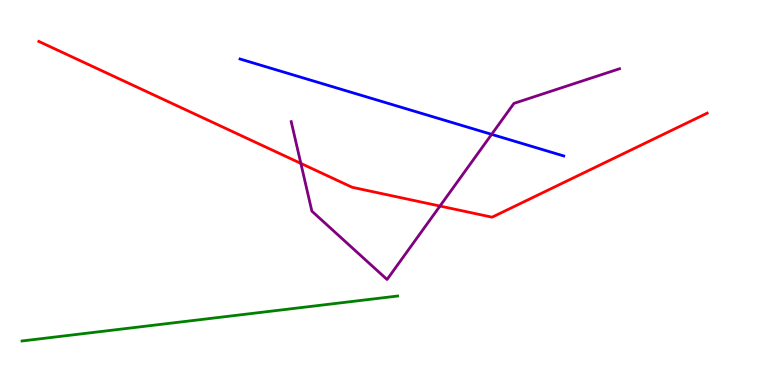[{'lines': ['blue', 'red'], 'intersections': []}, {'lines': ['green', 'red'], 'intersections': []}, {'lines': ['purple', 'red'], 'intersections': [{'x': 3.88, 'y': 5.76}, {'x': 5.68, 'y': 4.65}]}, {'lines': ['blue', 'green'], 'intersections': []}, {'lines': ['blue', 'purple'], 'intersections': [{'x': 6.34, 'y': 6.51}]}, {'lines': ['green', 'purple'], 'intersections': []}]